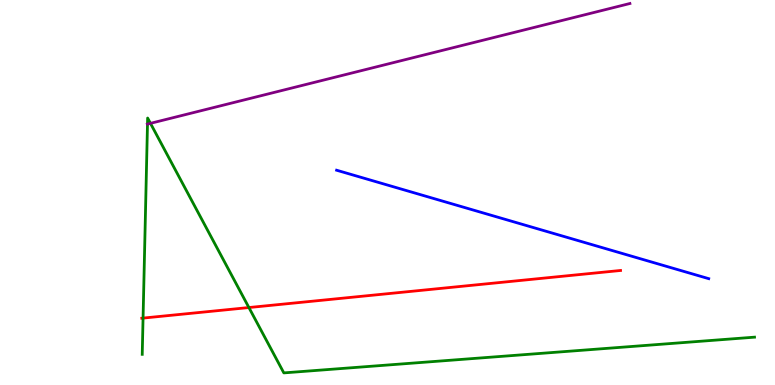[{'lines': ['blue', 'red'], 'intersections': []}, {'lines': ['green', 'red'], 'intersections': [{'x': 1.85, 'y': 1.74}, {'x': 3.21, 'y': 2.01}]}, {'lines': ['purple', 'red'], 'intersections': []}, {'lines': ['blue', 'green'], 'intersections': []}, {'lines': ['blue', 'purple'], 'intersections': []}, {'lines': ['green', 'purple'], 'intersections': [{'x': 1.9, 'y': 6.78}, {'x': 1.94, 'y': 6.8}]}]